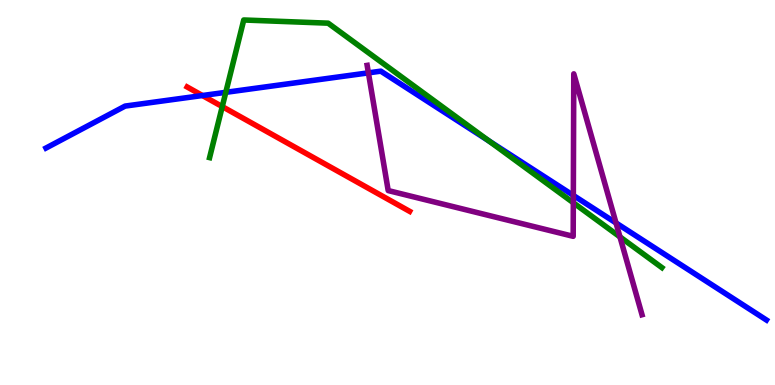[{'lines': ['blue', 'red'], 'intersections': [{'x': 2.61, 'y': 7.52}]}, {'lines': ['green', 'red'], 'intersections': [{'x': 2.87, 'y': 7.23}]}, {'lines': ['purple', 'red'], 'intersections': []}, {'lines': ['blue', 'green'], 'intersections': [{'x': 2.91, 'y': 7.6}, {'x': 6.31, 'y': 6.34}]}, {'lines': ['blue', 'purple'], 'intersections': [{'x': 4.75, 'y': 8.11}, {'x': 7.4, 'y': 4.92}, {'x': 7.95, 'y': 4.21}]}, {'lines': ['green', 'purple'], 'intersections': [{'x': 7.4, 'y': 4.73}, {'x': 8.0, 'y': 3.85}]}]